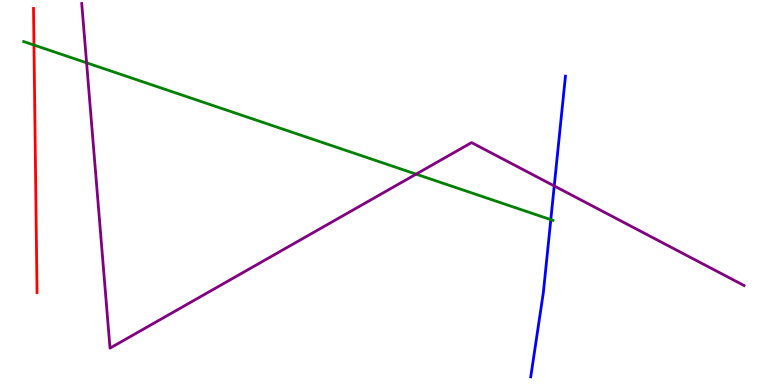[{'lines': ['blue', 'red'], 'intersections': []}, {'lines': ['green', 'red'], 'intersections': [{'x': 0.438, 'y': 8.83}]}, {'lines': ['purple', 'red'], 'intersections': []}, {'lines': ['blue', 'green'], 'intersections': [{'x': 7.11, 'y': 4.29}]}, {'lines': ['blue', 'purple'], 'intersections': [{'x': 7.15, 'y': 5.17}]}, {'lines': ['green', 'purple'], 'intersections': [{'x': 1.12, 'y': 8.37}, {'x': 5.37, 'y': 5.48}]}]